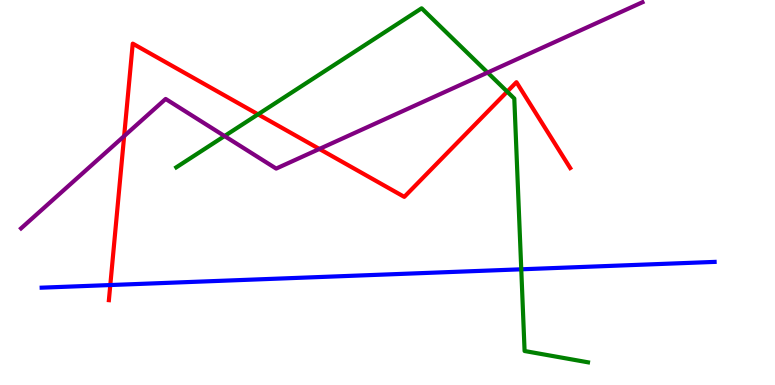[{'lines': ['blue', 'red'], 'intersections': [{'x': 1.42, 'y': 2.6}]}, {'lines': ['green', 'red'], 'intersections': [{'x': 3.33, 'y': 7.03}, {'x': 6.54, 'y': 7.62}]}, {'lines': ['purple', 'red'], 'intersections': [{'x': 1.6, 'y': 6.47}, {'x': 4.12, 'y': 6.13}]}, {'lines': ['blue', 'green'], 'intersections': [{'x': 6.73, 'y': 3.01}]}, {'lines': ['blue', 'purple'], 'intersections': []}, {'lines': ['green', 'purple'], 'intersections': [{'x': 2.9, 'y': 6.47}, {'x': 6.29, 'y': 8.12}]}]